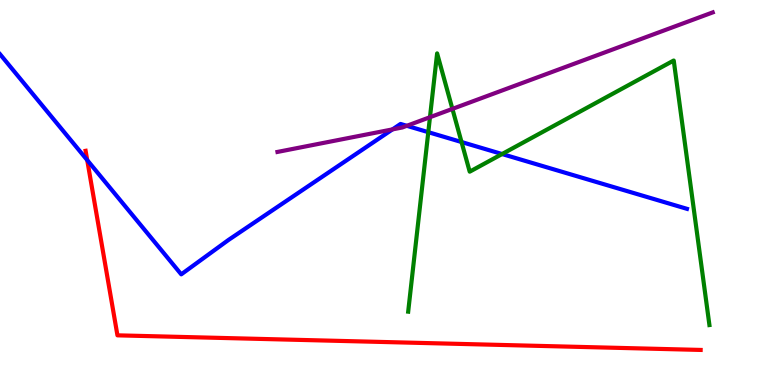[{'lines': ['blue', 'red'], 'intersections': [{'x': 1.13, 'y': 5.84}]}, {'lines': ['green', 'red'], 'intersections': []}, {'lines': ['purple', 'red'], 'intersections': []}, {'lines': ['blue', 'green'], 'intersections': [{'x': 5.53, 'y': 6.57}, {'x': 5.96, 'y': 6.31}, {'x': 6.48, 'y': 6.0}]}, {'lines': ['blue', 'purple'], 'intersections': [{'x': 5.06, 'y': 6.64}, {'x': 5.25, 'y': 6.73}]}, {'lines': ['green', 'purple'], 'intersections': [{'x': 5.55, 'y': 6.96}, {'x': 5.84, 'y': 7.17}]}]